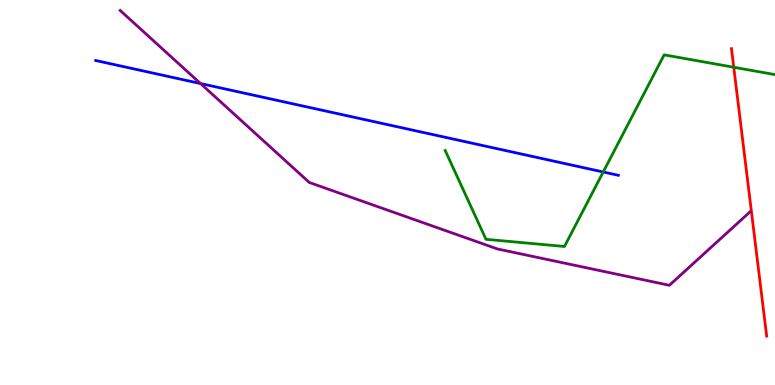[{'lines': ['blue', 'red'], 'intersections': []}, {'lines': ['green', 'red'], 'intersections': [{'x': 9.47, 'y': 8.25}]}, {'lines': ['purple', 'red'], 'intersections': []}, {'lines': ['blue', 'green'], 'intersections': [{'x': 7.78, 'y': 5.53}]}, {'lines': ['blue', 'purple'], 'intersections': [{'x': 2.59, 'y': 7.83}]}, {'lines': ['green', 'purple'], 'intersections': []}]